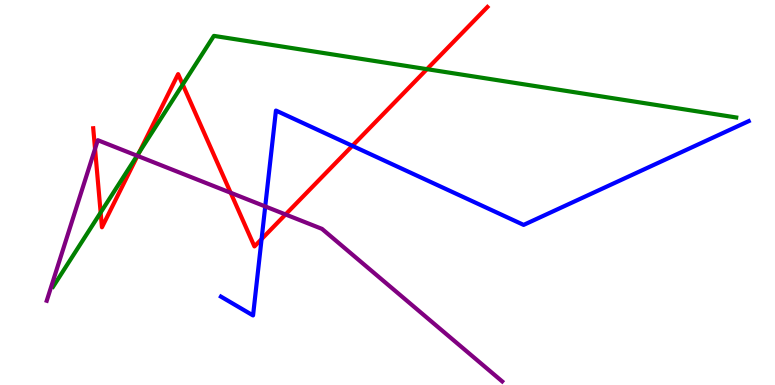[{'lines': ['blue', 'red'], 'intersections': [{'x': 3.38, 'y': 3.79}, {'x': 4.55, 'y': 6.21}]}, {'lines': ['green', 'red'], 'intersections': [{'x': 1.3, 'y': 4.48}, {'x': 1.8, 'y': 6.04}, {'x': 2.36, 'y': 7.81}, {'x': 5.51, 'y': 8.2}]}, {'lines': ['purple', 'red'], 'intersections': [{'x': 1.23, 'y': 6.13}, {'x': 1.77, 'y': 5.95}, {'x': 2.98, 'y': 4.99}, {'x': 3.68, 'y': 4.43}]}, {'lines': ['blue', 'green'], 'intersections': []}, {'lines': ['blue', 'purple'], 'intersections': [{'x': 3.42, 'y': 4.64}]}, {'lines': ['green', 'purple'], 'intersections': [{'x': 1.77, 'y': 5.96}]}]